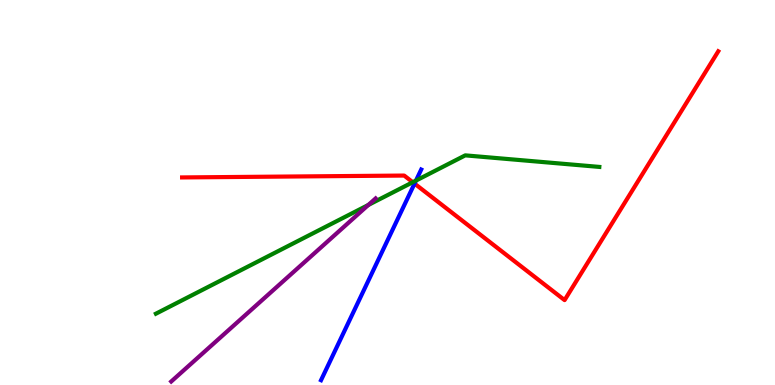[{'lines': ['blue', 'red'], 'intersections': [{'x': 5.35, 'y': 5.23}]}, {'lines': ['green', 'red'], 'intersections': [{'x': 5.33, 'y': 5.27}]}, {'lines': ['purple', 'red'], 'intersections': []}, {'lines': ['blue', 'green'], 'intersections': [{'x': 5.37, 'y': 5.31}]}, {'lines': ['blue', 'purple'], 'intersections': []}, {'lines': ['green', 'purple'], 'intersections': [{'x': 4.75, 'y': 4.68}]}]